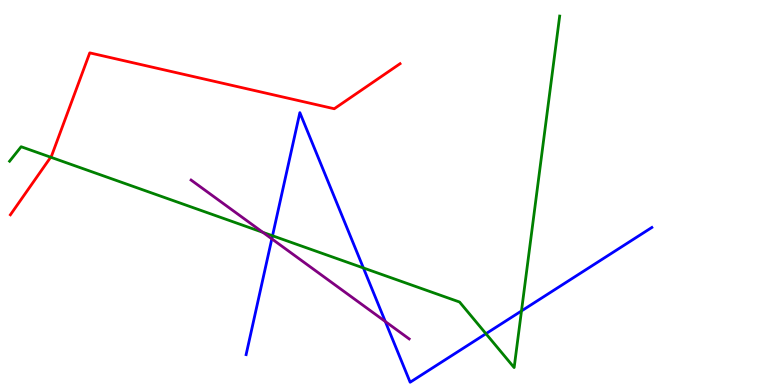[{'lines': ['blue', 'red'], 'intersections': []}, {'lines': ['green', 'red'], 'intersections': [{'x': 0.654, 'y': 5.92}]}, {'lines': ['purple', 'red'], 'intersections': []}, {'lines': ['blue', 'green'], 'intersections': [{'x': 3.52, 'y': 3.88}, {'x': 4.69, 'y': 3.04}, {'x': 6.27, 'y': 1.33}, {'x': 6.73, 'y': 1.92}]}, {'lines': ['blue', 'purple'], 'intersections': [{'x': 3.51, 'y': 3.8}, {'x': 4.97, 'y': 1.65}]}, {'lines': ['green', 'purple'], 'intersections': [{'x': 3.39, 'y': 3.96}]}]